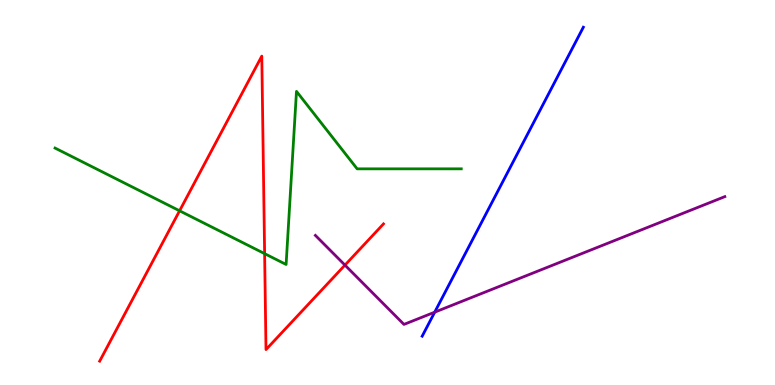[{'lines': ['blue', 'red'], 'intersections': []}, {'lines': ['green', 'red'], 'intersections': [{'x': 2.32, 'y': 4.52}, {'x': 3.41, 'y': 3.41}]}, {'lines': ['purple', 'red'], 'intersections': [{'x': 4.45, 'y': 3.11}]}, {'lines': ['blue', 'green'], 'intersections': []}, {'lines': ['blue', 'purple'], 'intersections': [{'x': 5.61, 'y': 1.89}]}, {'lines': ['green', 'purple'], 'intersections': []}]